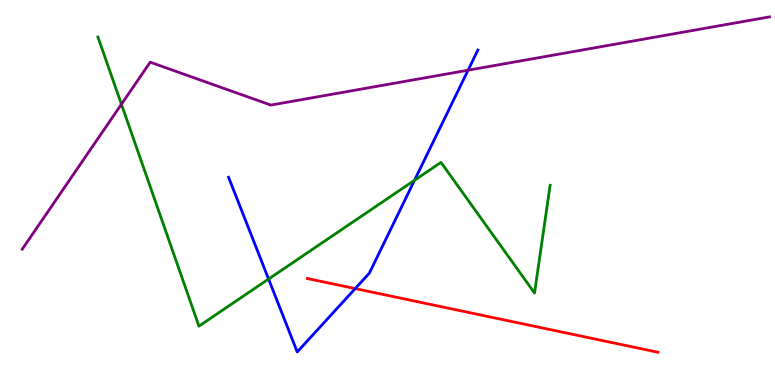[{'lines': ['blue', 'red'], 'intersections': [{'x': 4.58, 'y': 2.5}]}, {'lines': ['green', 'red'], 'intersections': []}, {'lines': ['purple', 'red'], 'intersections': []}, {'lines': ['blue', 'green'], 'intersections': [{'x': 3.47, 'y': 2.75}, {'x': 5.35, 'y': 5.32}]}, {'lines': ['blue', 'purple'], 'intersections': [{'x': 6.04, 'y': 8.18}]}, {'lines': ['green', 'purple'], 'intersections': [{'x': 1.57, 'y': 7.29}]}]